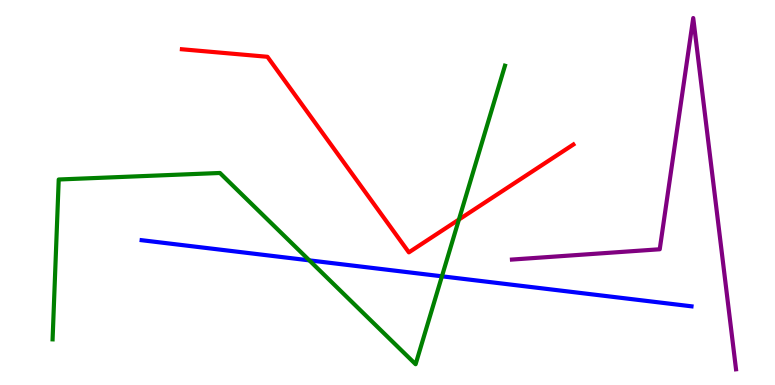[{'lines': ['blue', 'red'], 'intersections': []}, {'lines': ['green', 'red'], 'intersections': [{'x': 5.92, 'y': 4.3}]}, {'lines': ['purple', 'red'], 'intersections': []}, {'lines': ['blue', 'green'], 'intersections': [{'x': 3.99, 'y': 3.24}, {'x': 5.7, 'y': 2.82}]}, {'lines': ['blue', 'purple'], 'intersections': []}, {'lines': ['green', 'purple'], 'intersections': []}]